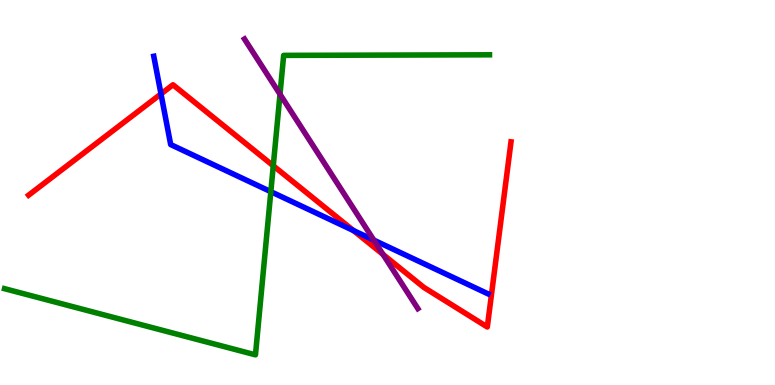[{'lines': ['blue', 'red'], 'intersections': [{'x': 2.08, 'y': 7.56}, {'x': 4.56, 'y': 4.01}]}, {'lines': ['green', 'red'], 'intersections': [{'x': 3.53, 'y': 5.69}]}, {'lines': ['purple', 'red'], 'intersections': [{'x': 4.94, 'y': 3.39}]}, {'lines': ['blue', 'green'], 'intersections': [{'x': 3.49, 'y': 5.02}]}, {'lines': ['blue', 'purple'], 'intersections': [{'x': 4.82, 'y': 3.76}]}, {'lines': ['green', 'purple'], 'intersections': [{'x': 3.61, 'y': 7.55}]}]